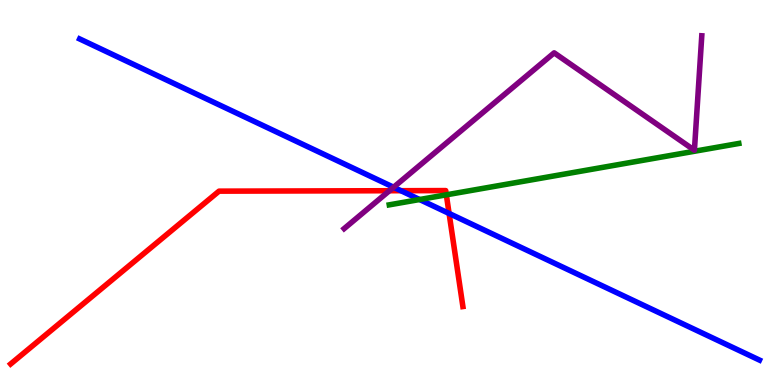[{'lines': ['blue', 'red'], 'intersections': [{'x': 5.17, 'y': 5.05}, {'x': 5.79, 'y': 4.46}]}, {'lines': ['green', 'red'], 'intersections': [{'x': 5.76, 'y': 4.94}]}, {'lines': ['purple', 'red'], 'intersections': [{'x': 5.02, 'y': 5.05}]}, {'lines': ['blue', 'green'], 'intersections': [{'x': 5.41, 'y': 4.82}]}, {'lines': ['blue', 'purple'], 'intersections': [{'x': 5.08, 'y': 5.14}]}, {'lines': ['green', 'purple'], 'intersections': []}]